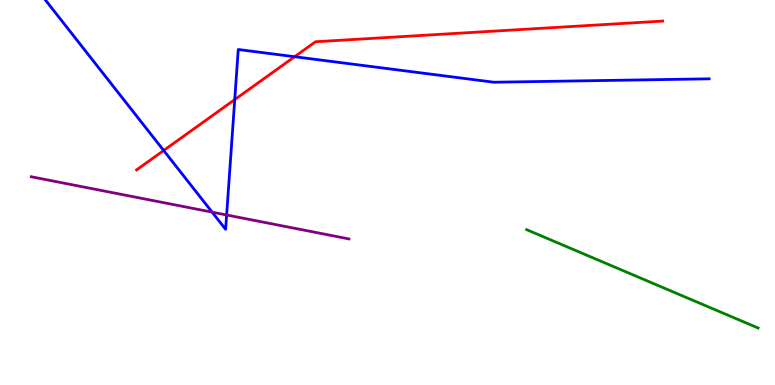[{'lines': ['blue', 'red'], 'intersections': [{'x': 2.11, 'y': 6.09}, {'x': 3.03, 'y': 7.41}, {'x': 3.8, 'y': 8.53}]}, {'lines': ['green', 'red'], 'intersections': []}, {'lines': ['purple', 'red'], 'intersections': []}, {'lines': ['blue', 'green'], 'intersections': []}, {'lines': ['blue', 'purple'], 'intersections': [{'x': 2.74, 'y': 4.49}, {'x': 2.92, 'y': 4.42}]}, {'lines': ['green', 'purple'], 'intersections': []}]